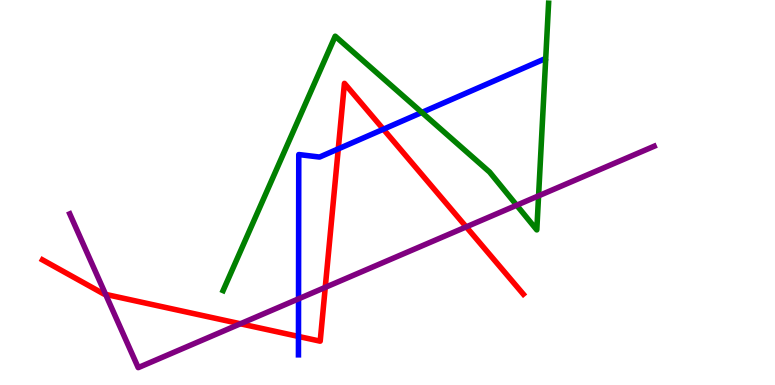[{'lines': ['blue', 'red'], 'intersections': [{'x': 3.85, 'y': 1.26}, {'x': 4.36, 'y': 6.13}, {'x': 4.95, 'y': 6.64}]}, {'lines': ['green', 'red'], 'intersections': []}, {'lines': ['purple', 'red'], 'intersections': [{'x': 1.36, 'y': 2.35}, {'x': 3.1, 'y': 1.59}, {'x': 4.2, 'y': 2.54}, {'x': 6.02, 'y': 4.11}]}, {'lines': ['blue', 'green'], 'intersections': [{'x': 5.44, 'y': 7.08}]}, {'lines': ['blue', 'purple'], 'intersections': [{'x': 3.85, 'y': 2.24}]}, {'lines': ['green', 'purple'], 'intersections': [{'x': 6.67, 'y': 4.67}, {'x': 6.95, 'y': 4.91}]}]